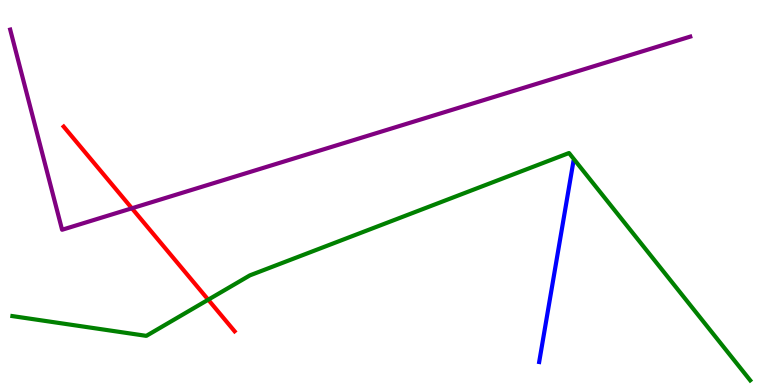[{'lines': ['blue', 'red'], 'intersections': []}, {'lines': ['green', 'red'], 'intersections': [{'x': 2.69, 'y': 2.22}]}, {'lines': ['purple', 'red'], 'intersections': [{'x': 1.7, 'y': 4.59}]}, {'lines': ['blue', 'green'], 'intersections': []}, {'lines': ['blue', 'purple'], 'intersections': []}, {'lines': ['green', 'purple'], 'intersections': []}]